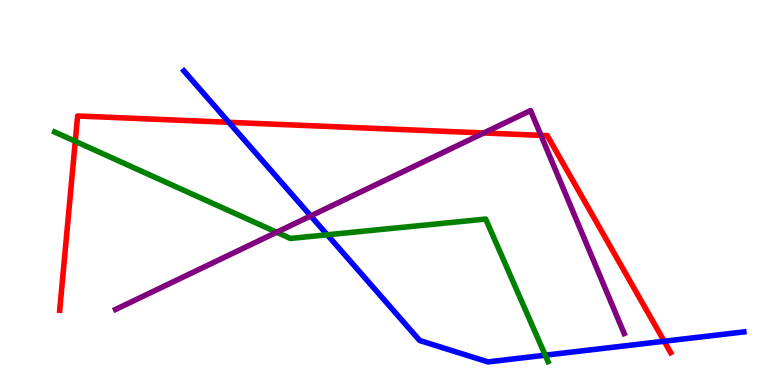[{'lines': ['blue', 'red'], 'intersections': [{'x': 2.95, 'y': 6.82}, {'x': 8.57, 'y': 1.14}]}, {'lines': ['green', 'red'], 'intersections': [{'x': 0.971, 'y': 6.33}]}, {'lines': ['purple', 'red'], 'intersections': [{'x': 6.24, 'y': 6.55}, {'x': 6.98, 'y': 6.48}]}, {'lines': ['blue', 'green'], 'intersections': [{'x': 4.22, 'y': 3.9}, {'x': 7.04, 'y': 0.774}]}, {'lines': ['blue', 'purple'], 'intersections': [{'x': 4.01, 'y': 4.39}]}, {'lines': ['green', 'purple'], 'intersections': [{'x': 3.57, 'y': 3.97}]}]